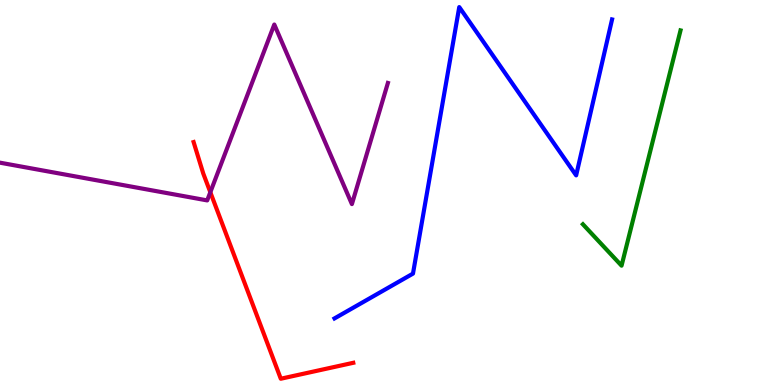[{'lines': ['blue', 'red'], 'intersections': []}, {'lines': ['green', 'red'], 'intersections': []}, {'lines': ['purple', 'red'], 'intersections': [{'x': 2.71, 'y': 5.01}]}, {'lines': ['blue', 'green'], 'intersections': []}, {'lines': ['blue', 'purple'], 'intersections': []}, {'lines': ['green', 'purple'], 'intersections': []}]